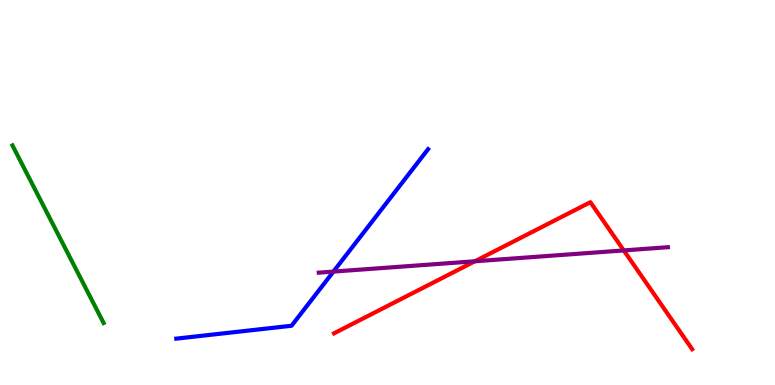[{'lines': ['blue', 'red'], 'intersections': []}, {'lines': ['green', 'red'], 'intersections': []}, {'lines': ['purple', 'red'], 'intersections': [{'x': 6.13, 'y': 3.21}, {'x': 8.05, 'y': 3.5}]}, {'lines': ['blue', 'green'], 'intersections': []}, {'lines': ['blue', 'purple'], 'intersections': [{'x': 4.3, 'y': 2.95}]}, {'lines': ['green', 'purple'], 'intersections': []}]